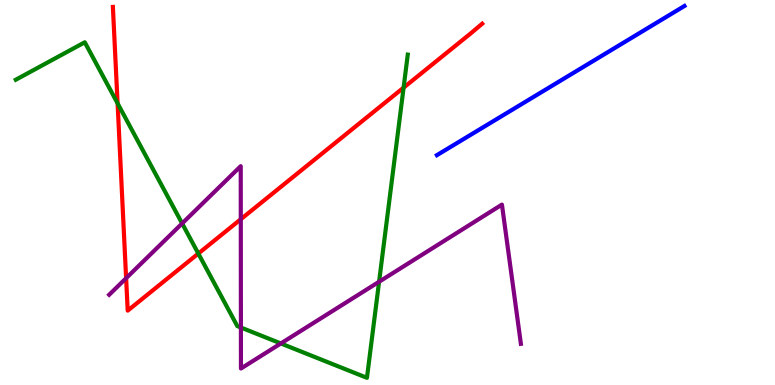[{'lines': ['blue', 'red'], 'intersections': []}, {'lines': ['green', 'red'], 'intersections': [{'x': 1.52, 'y': 7.32}, {'x': 2.56, 'y': 3.41}, {'x': 5.21, 'y': 7.72}]}, {'lines': ['purple', 'red'], 'intersections': [{'x': 1.63, 'y': 2.77}, {'x': 3.11, 'y': 4.31}]}, {'lines': ['blue', 'green'], 'intersections': []}, {'lines': ['blue', 'purple'], 'intersections': []}, {'lines': ['green', 'purple'], 'intersections': [{'x': 2.35, 'y': 4.2}, {'x': 3.11, 'y': 1.49}, {'x': 3.62, 'y': 1.08}, {'x': 4.89, 'y': 2.68}]}]